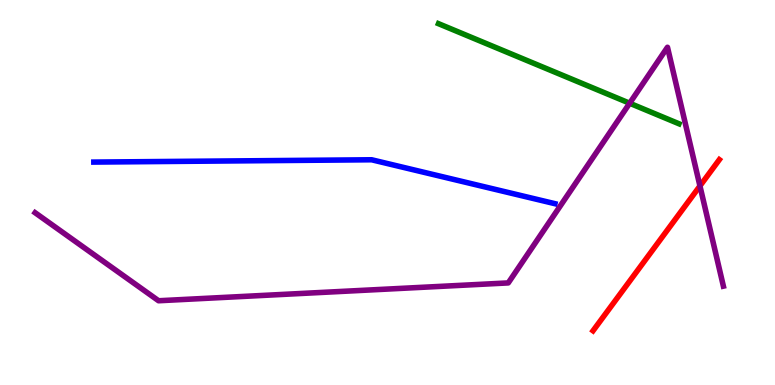[{'lines': ['blue', 'red'], 'intersections': []}, {'lines': ['green', 'red'], 'intersections': []}, {'lines': ['purple', 'red'], 'intersections': [{'x': 9.03, 'y': 5.17}]}, {'lines': ['blue', 'green'], 'intersections': []}, {'lines': ['blue', 'purple'], 'intersections': []}, {'lines': ['green', 'purple'], 'intersections': [{'x': 8.12, 'y': 7.32}]}]